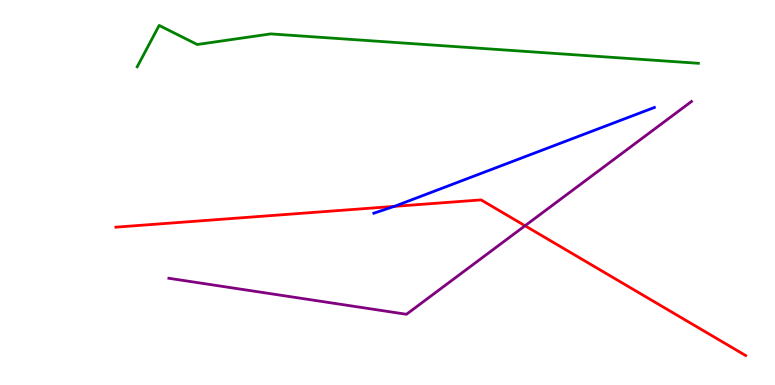[{'lines': ['blue', 'red'], 'intersections': [{'x': 5.09, 'y': 4.64}]}, {'lines': ['green', 'red'], 'intersections': []}, {'lines': ['purple', 'red'], 'intersections': [{'x': 6.77, 'y': 4.14}]}, {'lines': ['blue', 'green'], 'intersections': []}, {'lines': ['blue', 'purple'], 'intersections': []}, {'lines': ['green', 'purple'], 'intersections': []}]